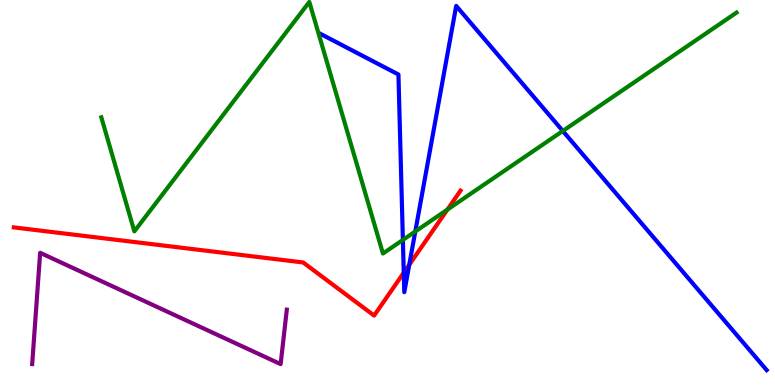[{'lines': ['blue', 'red'], 'intersections': [{'x': 5.21, 'y': 2.92}, {'x': 5.28, 'y': 3.12}]}, {'lines': ['green', 'red'], 'intersections': [{'x': 5.77, 'y': 4.56}]}, {'lines': ['purple', 'red'], 'intersections': []}, {'lines': ['blue', 'green'], 'intersections': [{'x': 5.2, 'y': 3.77}, {'x': 5.36, 'y': 3.99}, {'x': 7.26, 'y': 6.6}]}, {'lines': ['blue', 'purple'], 'intersections': []}, {'lines': ['green', 'purple'], 'intersections': []}]